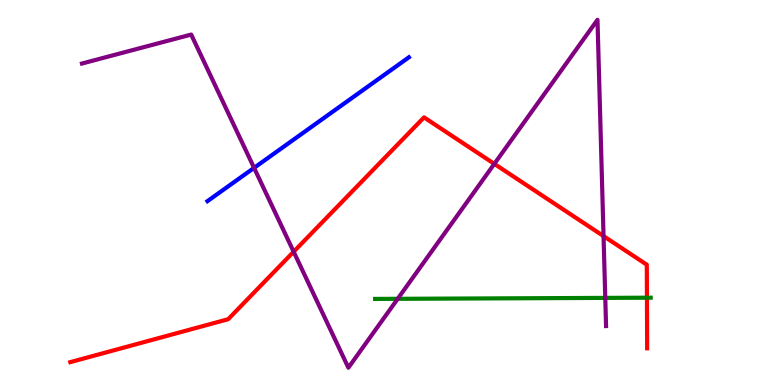[{'lines': ['blue', 'red'], 'intersections': []}, {'lines': ['green', 'red'], 'intersections': [{'x': 8.35, 'y': 2.27}]}, {'lines': ['purple', 'red'], 'intersections': [{'x': 3.79, 'y': 3.46}, {'x': 6.38, 'y': 5.74}, {'x': 7.79, 'y': 3.87}]}, {'lines': ['blue', 'green'], 'intersections': []}, {'lines': ['blue', 'purple'], 'intersections': [{'x': 3.28, 'y': 5.64}]}, {'lines': ['green', 'purple'], 'intersections': [{'x': 5.13, 'y': 2.24}, {'x': 7.81, 'y': 2.26}]}]